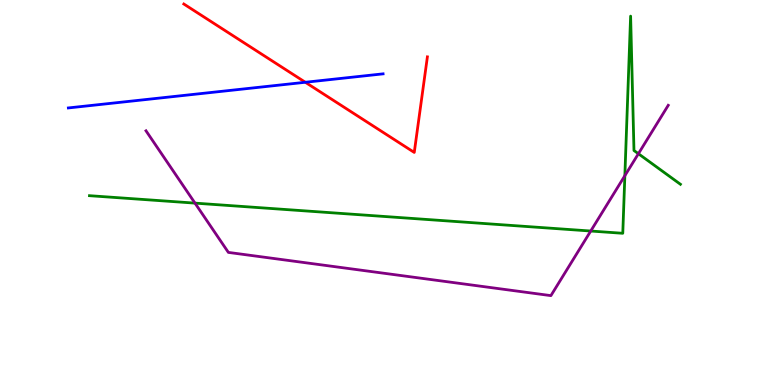[{'lines': ['blue', 'red'], 'intersections': [{'x': 3.94, 'y': 7.86}]}, {'lines': ['green', 'red'], 'intersections': []}, {'lines': ['purple', 'red'], 'intersections': []}, {'lines': ['blue', 'green'], 'intersections': []}, {'lines': ['blue', 'purple'], 'intersections': []}, {'lines': ['green', 'purple'], 'intersections': [{'x': 2.52, 'y': 4.72}, {'x': 7.62, 'y': 4.0}, {'x': 8.06, 'y': 5.44}, {'x': 8.24, 'y': 6.01}]}]